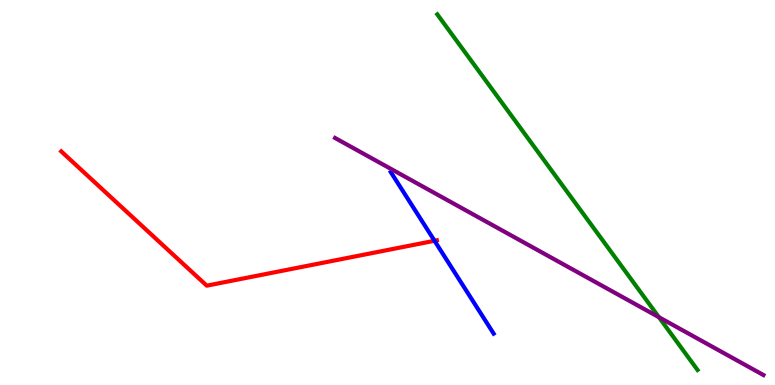[{'lines': ['blue', 'red'], 'intersections': [{'x': 5.61, 'y': 3.75}]}, {'lines': ['green', 'red'], 'intersections': []}, {'lines': ['purple', 'red'], 'intersections': []}, {'lines': ['blue', 'green'], 'intersections': []}, {'lines': ['blue', 'purple'], 'intersections': []}, {'lines': ['green', 'purple'], 'intersections': [{'x': 8.5, 'y': 1.76}]}]